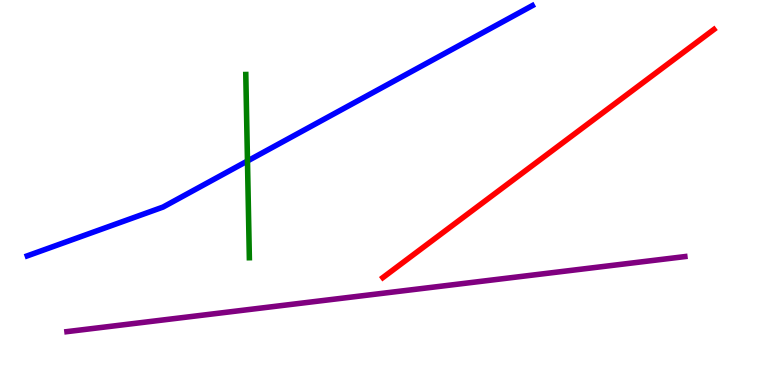[{'lines': ['blue', 'red'], 'intersections': []}, {'lines': ['green', 'red'], 'intersections': []}, {'lines': ['purple', 'red'], 'intersections': []}, {'lines': ['blue', 'green'], 'intersections': [{'x': 3.19, 'y': 5.82}]}, {'lines': ['blue', 'purple'], 'intersections': []}, {'lines': ['green', 'purple'], 'intersections': []}]